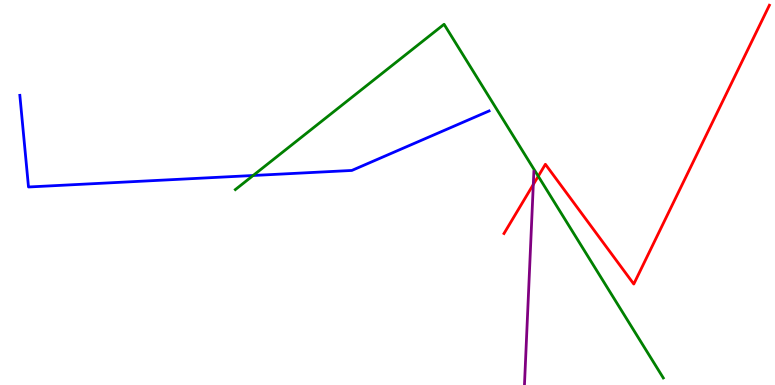[{'lines': ['blue', 'red'], 'intersections': []}, {'lines': ['green', 'red'], 'intersections': [{'x': 6.95, 'y': 5.42}]}, {'lines': ['purple', 'red'], 'intersections': [{'x': 6.88, 'y': 5.21}]}, {'lines': ['blue', 'green'], 'intersections': [{'x': 3.27, 'y': 5.44}]}, {'lines': ['blue', 'purple'], 'intersections': []}, {'lines': ['green', 'purple'], 'intersections': []}]